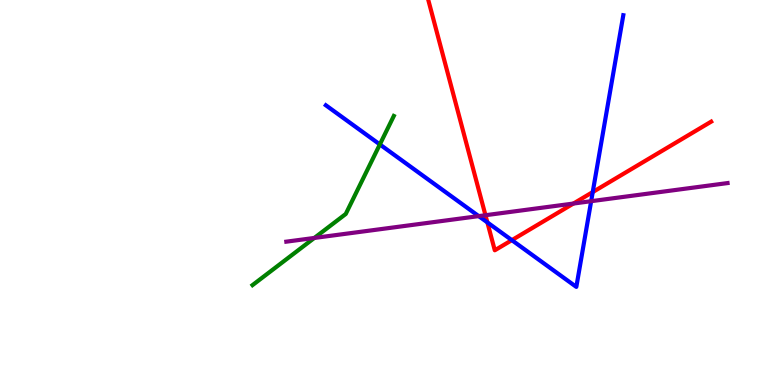[{'lines': ['blue', 'red'], 'intersections': [{'x': 6.29, 'y': 4.22}, {'x': 6.6, 'y': 3.76}, {'x': 7.65, 'y': 5.01}]}, {'lines': ['green', 'red'], 'intersections': []}, {'lines': ['purple', 'red'], 'intersections': [{'x': 6.26, 'y': 4.41}, {'x': 7.4, 'y': 4.71}]}, {'lines': ['blue', 'green'], 'intersections': [{'x': 4.9, 'y': 6.25}]}, {'lines': ['blue', 'purple'], 'intersections': [{'x': 6.18, 'y': 4.39}, {'x': 7.63, 'y': 4.77}]}, {'lines': ['green', 'purple'], 'intersections': [{'x': 4.06, 'y': 3.82}]}]